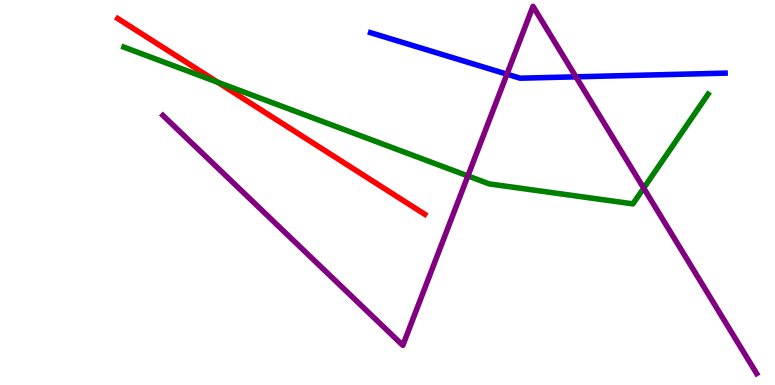[{'lines': ['blue', 'red'], 'intersections': []}, {'lines': ['green', 'red'], 'intersections': [{'x': 2.81, 'y': 7.86}]}, {'lines': ['purple', 'red'], 'intersections': []}, {'lines': ['blue', 'green'], 'intersections': []}, {'lines': ['blue', 'purple'], 'intersections': [{'x': 6.54, 'y': 8.07}, {'x': 7.43, 'y': 8.0}]}, {'lines': ['green', 'purple'], 'intersections': [{'x': 6.04, 'y': 5.43}, {'x': 8.31, 'y': 5.11}]}]